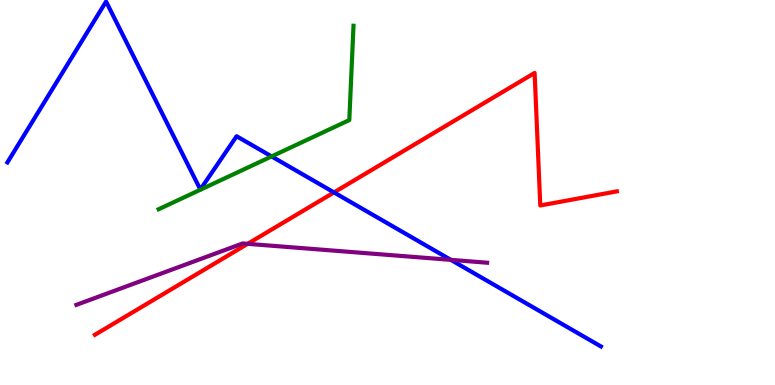[{'lines': ['blue', 'red'], 'intersections': [{'x': 4.31, 'y': 5.0}]}, {'lines': ['green', 'red'], 'intersections': []}, {'lines': ['purple', 'red'], 'intersections': [{'x': 3.2, 'y': 3.67}]}, {'lines': ['blue', 'green'], 'intersections': [{'x': 3.5, 'y': 5.94}]}, {'lines': ['blue', 'purple'], 'intersections': [{'x': 5.82, 'y': 3.25}]}, {'lines': ['green', 'purple'], 'intersections': []}]